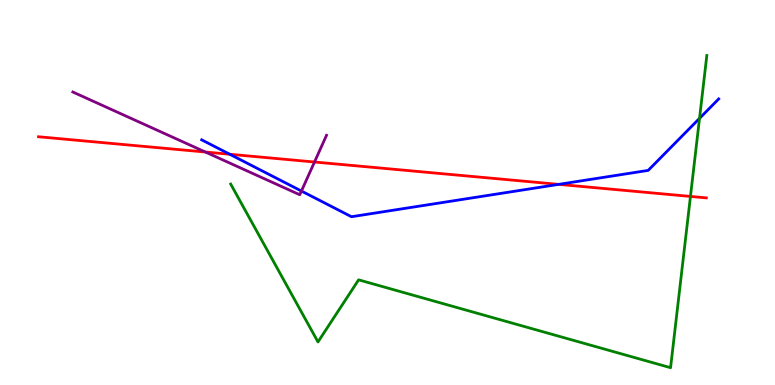[{'lines': ['blue', 'red'], 'intersections': [{'x': 2.96, 'y': 5.99}, {'x': 7.21, 'y': 5.21}]}, {'lines': ['green', 'red'], 'intersections': [{'x': 8.91, 'y': 4.9}]}, {'lines': ['purple', 'red'], 'intersections': [{'x': 2.65, 'y': 6.05}, {'x': 4.06, 'y': 5.79}]}, {'lines': ['blue', 'green'], 'intersections': [{'x': 9.03, 'y': 6.93}]}, {'lines': ['blue', 'purple'], 'intersections': [{'x': 3.89, 'y': 5.04}]}, {'lines': ['green', 'purple'], 'intersections': []}]